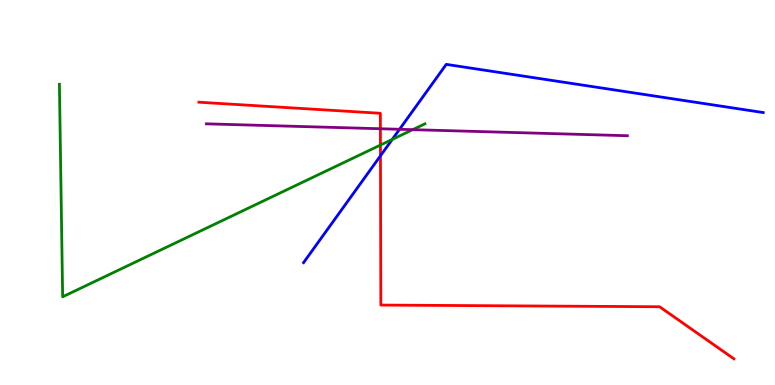[{'lines': ['blue', 'red'], 'intersections': [{'x': 4.91, 'y': 5.95}]}, {'lines': ['green', 'red'], 'intersections': [{'x': 4.91, 'y': 6.23}]}, {'lines': ['purple', 'red'], 'intersections': [{'x': 4.91, 'y': 6.66}]}, {'lines': ['blue', 'green'], 'intersections': [{'x': 5.06, 'y': 6.38}]}, {'lines': ['blue', 'purple'], 'intersections': [{'x': 5.16, 'y': 6.64}]}, {'lines': ['green', 'purple'], 'intersections': [{'x': 5.33, 'y': 6.63}]}]